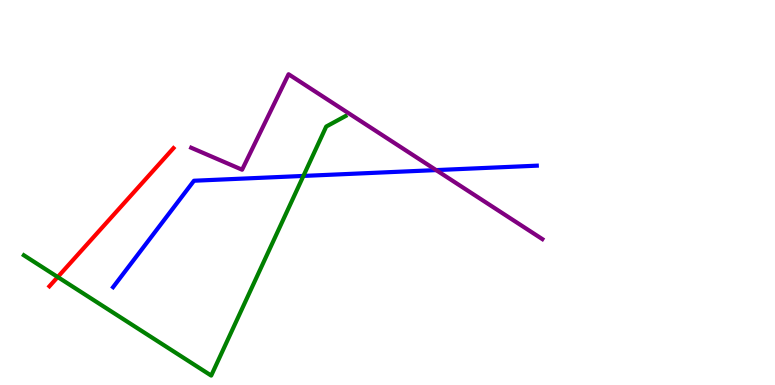[{'lines': ['blue', 'red'], 'intersections': []}, {'lines': ['green', 'red'], 'intersections': [{'x': 0.745, 'y': 2.8}]}, {'lines': ['purple', 'red'], 'intersections': []}, {'lines': ['blue', 'green'], 'intersections': [{'x': 3.92, 'y': 5.43}]}, {'lines': ['blue', 'purple'], 'intersections': [{'x': 5.63, 'y': 5.58}]}, {'lines': ['green', 'purple'], 'intersections': []}]